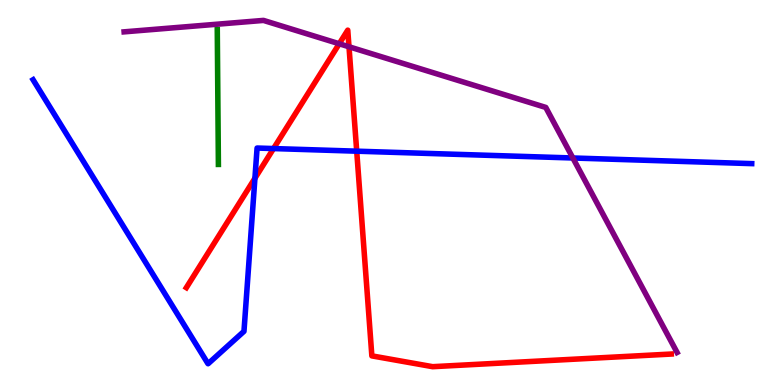[{'lines': ['blue', 'red'], 'intersections': [{'x': 3.29, 'y': 5.37}, {'x': 3.53, 'y': 6.14}, {'x': 4.6, 'y': 6.07}]}, {'lines': ['green', 'red'], 'intersections': []}, {'lines': ['purple', 'red'], 'intersections': [{'x': 4.38, 'y': 8.86}, {'x': 4.5, 'y': 8.79}]}, {'lines': ['blue', 'green'], 'intersections': []}, {'lines': ['blue', 'purple'], 'intersections': [{'x': 7.39, 'y': 5.9}]}, {'lines': ['green', 'purple'], 'intersections': []}]